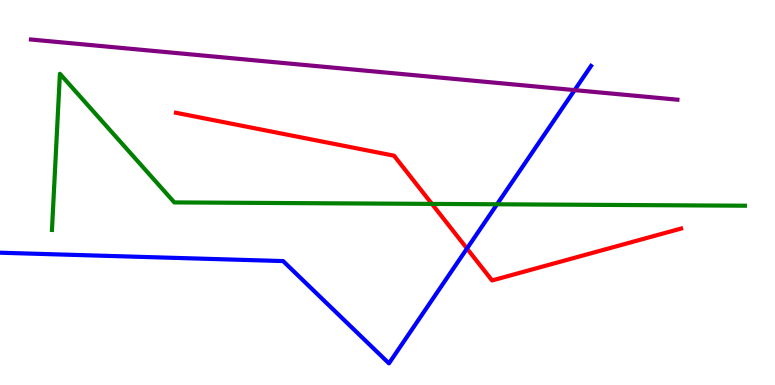[{'lines': ['blue', 'red'], 'intersections': [{'x': 6.03, 'y': 3.54}]}, {'lines': ['green', 'red'], 'intersections': [{'x': 5.57, 'y': 4.7}]}, {'lines': ['purple', 'red'], 'intersections': []}, {'lines': ['blue', 'green'], 'intersections': [{'x': 6.41, 'y': 4.69}]}, {'lines': ['blue', 'purple'], 'intersections': [{'x': 7.41, 'y': 7.66}]}, {'lines': ['green', 'purple'], 'intersections': []}]